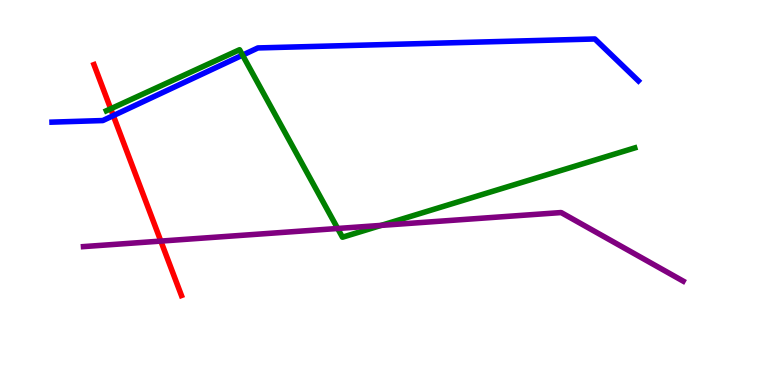[{'lines': ['blue', 'red'], 'intersections': [{'x': 1.46, 'y': 7.0}]}, {'lines': ['green', 'red'], 'intersections': [{'x': 1.43, 'y': 7.17}]}, {'lines': ['purple', 'red'], 'intersections': [{'x': 2.08, 'y': 3.74}]}, {'lines': ['blue', 'green'], 'intersections': [{'x': 3.13, 'y': 8.57}]}, {'lines': ['blue', 'purple'], 'intersections': []}, {'lines': ['green', 'purple'], 'intersections': [{'x': 4.36, 'y': 4.07}, {'x': 4.92, 'y': 4.15}]}]